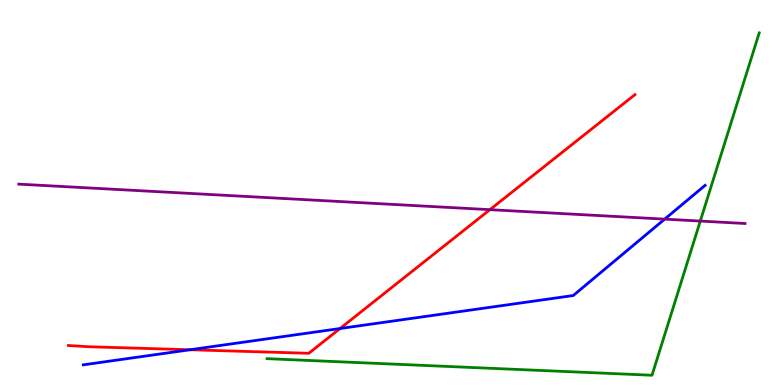[{'lines': ['blue', 'red'], 'intersections': [{'x': 2.45, 'y': 0.916}, {'x': 4.39, 'y': 1.47}]}, {'lines': ['green', 'red'], 'intersections': []}, {'lines': ['purple', 'red'], 'intersections': [{'x': 6.32, 'y': 4.55}]}, {'lines': ['blue', 'green'], 'intersections': []}, {'lines': ['blue', 'purple'], 'intersections': [{'x': 8.58, 'y': 4.31}]}, {'lines': ['green', 'purple'], 'intersections': [{'x': 9.04, 'y': 4.26}]}]